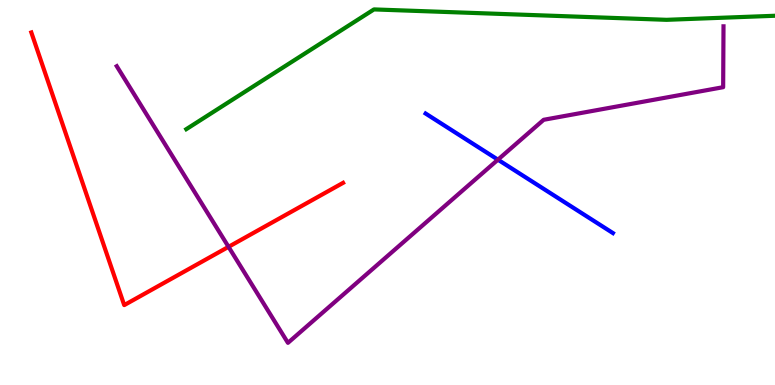[{'lines': ['blue', 'red'], 'intersections': []}, {'lines': ['green', 'red'], 'intersections': []}, {'lines': ['purple', 'red'], 'intersections': [{'x': 2.95, 'y': 3.59}]}, {'lines': ['blue', 'green'], 'intersections': []}, {'lines': ['blue', 'purple'], 'intersections': [{'x': 6.42, 'y': 5.85}]}, {'lines': ['green', 'purple'], 'intersections': []}]